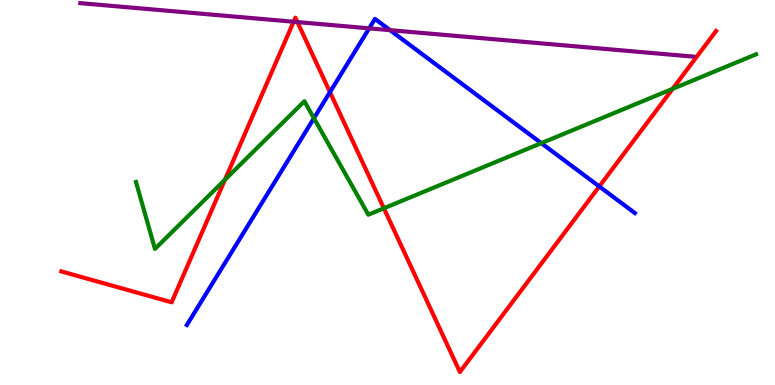[{'lines': ['blue', 'red'], 'intersections': [{'x': 4.26, 'y': 7.61}, {'x': 7.73, 'y': 5.16}]}, {'lines': ['green', 'red'], 'intersections': [{'x': 2.9, 'y': 5.33}, {'x': 4.95, 'y': 4.59}, {'x': 8.68, 'y': 7.69}]}, {'lines': ['purple', 'red'], 'intersections': [{'x': 3.79, 'y': 9.44}, {'x': 3.84, 'y': 9.43}]}, {'lines': ['blue', 'green'], 'intersections': [{'x': 4.05, 'y': 6.93}, {'x': 6.98, 'y': 6.28}]}, {'lines': ['blue', 'purple'], 'intersections': [{'x': 4.76, 'y': 9.26}, {'x': 5.03, 'y': 9.22}]}, {'lines': ['green', 'purple'], 'intersections': []}]